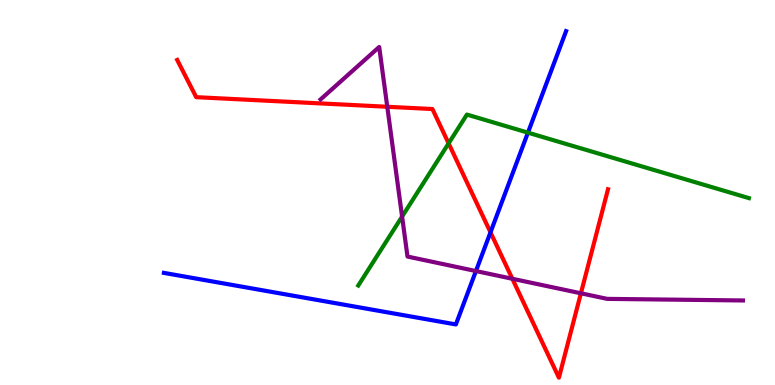[{'lines': ['blue', 'red'], 'intersections': [{'x': 6.33, 'y': 3.97}]}, {'lines': ['green', 'red'], 'intersections': [{'x': 5.79, 'y': 6.28}]}, {'lines': ['purple', 'red'], 'intersections': [{'x': 5.0, 'y': 7.23}, {'x': 6.61, 'y': 2.76}, {'x': 7.5, 'y': 2.38}]}, {'lines': ['blue', 'green'], 'intersections': [{'x': 6.81, 'y': 6.55}]}, {'lines': ['blue', 'purple'], 'intersections': [{'x': 6.14, 'y': 2.96}]}, {'lines': ['green', 'purple'], 'intersections': [{'x': 5.19, 'y': 4.38}]}]